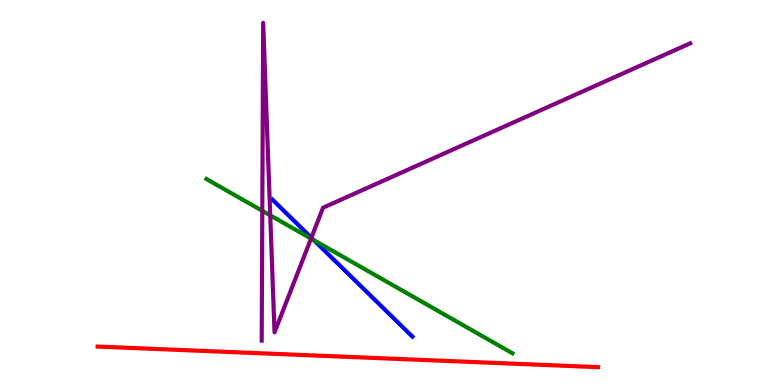[{'lines': ['blue', 'red'], 'intersections': []}, {'lines': ['green', 'red'], 'intersections': []}, {'lines': ['purple', 'red'], 'intersections': []}, {'lines': ['blue', 'green'], 'intersections': [{'x': 4.05, 'y': 3.76}]}, {'lines': ['blue', 'purple'], 'intersections': [{'x': 4.02, 'y': 3.82}]}, {'lines': ['green', 'purple'], 'intersections': [{'x': 3.38, 'y': 4.52}, {'x': 3.49, 'y': 4.41}, {'x': 4.01, 'y': 3.8}]}]